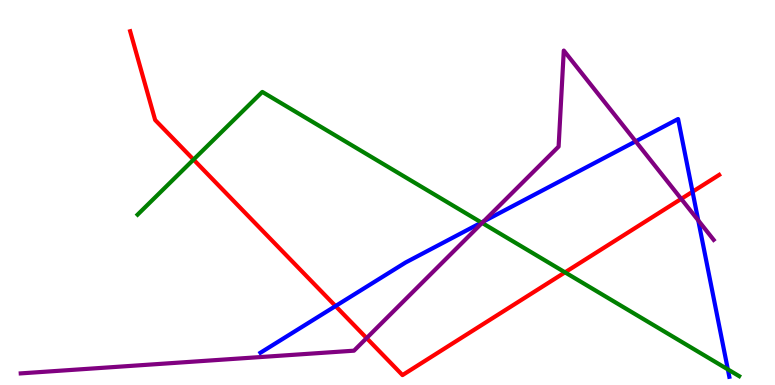[{'lines': ['blue', 'red'], 'intersections': [{'x': 4.33, 'y': 2.05}, {'x': 8.94, 'y': 5.02}]}, {'lines': ['green', 'red'], 'intersections': [{'x': 2.5, 'y': 5.85}, {'x': 7.29, 'y': 2.93}]}, {'lines': ['purple', 'red'], 'intersections': [{'x': 4.73, 'y': 1.22}, {'x': 8.79, 'y': 4.83}]}, {'lines': ['blue', 'green'], 'intersections': [{'x': 6.21, 'y': 4.22}, {'x': 9.39, 'y': 0.405}]}, {'lines': ['blue', 'purple'], 'intersections': [{'x': 6.24, 'y': 4.25}, {'x': 8.2, 'y': 6.33}, {'x': 9.01, 'y': 4.28}]}, {'lines': ['green', 'purple'], 'intersections': [{'x': 6.22, 'y': 4.21}]}]